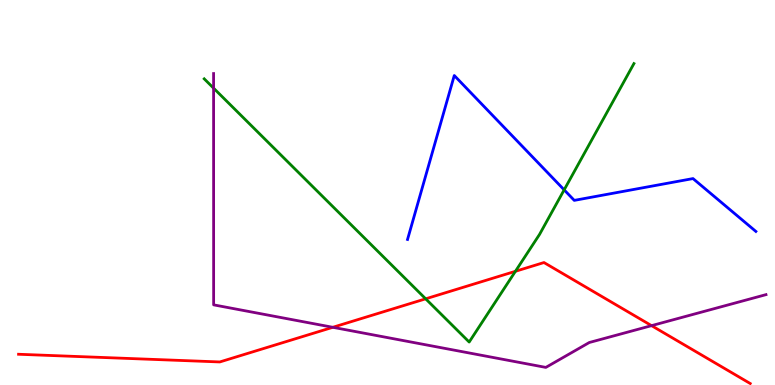[{'lines': ['blue', 'red'], 'intersections': []}, {'lines': ['green', 'red'], 'intersections': [{'x': 5.49, 'y': 2.24}, {'x': 6.65, 'y': 2.95}]}, {'lines': ['purple', 'red'], 'intersections': [{'x': 4.29, 'y': 1.5}, {'x': 8.41, 'y': 1.54}]}, {'lines': ['blue', 'green'], 'intersections': [{'x': 7.28, 'y': 5.07}]}, {'lines': ['blue', 'purple'], 'intersections': []}, {'lines': ['green', 'purple'], 'intersections': [{'x': 2.76, 'y': 7.71}]}]